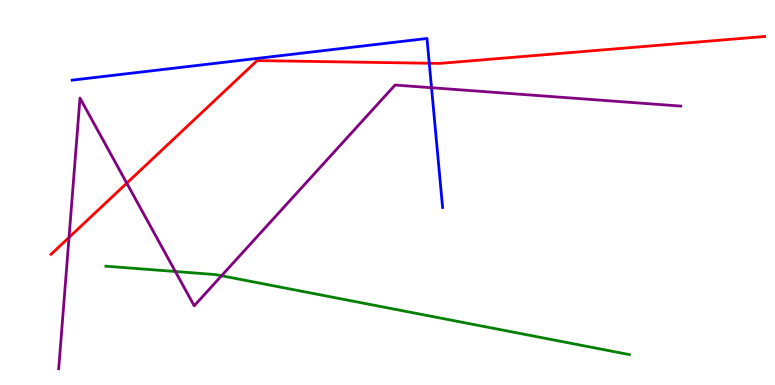[{'lines': ['blue', 'red'], 'intersections': [{'x': 5.54, 'y': 8.36}]}, {'lines': ['green', 'red'], 'intersections': []}, {'lines': ['purple', 'red'], 'intersections': [{'x': 0.891, 'y': 3.83}, {'x': 1.64, 'y': 5.24}]}, {'lines': ['blue', 'green'], 'intersections': []}, {'lines': ['blue', 'purple'], 'intersections': [{'x': 5.57, 'y': 7.72}]}, {'lines': ['green', 'purple'], 'intersections': [{'x': 2.26, 'y': 2.95}, {'x': 2.86, 'y': 2.84}]}]